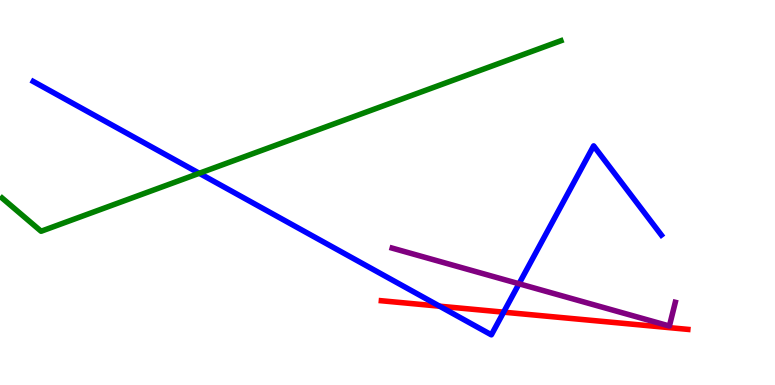[{'lines': ['blue', 'red'], 'intersections': [{'x': 5.67, 'y': 2.05}, {'x': 6.5, 'y': 1.89}]}, {'lines': ['green', 'red'], 'intersections': []}, {'lines': ['purple', 'red'], 'intersections': []}, {'lines': ['blue', 'green'], 'intersections': [{'x': 2.57, 'y': 5.5}]}, {'lines': ['blue', 'purple'], 'intersections': [{'x': 6.7, 'y': 2.63}]}, {'lines': ['green', 'purple'], 'intersections': []}]